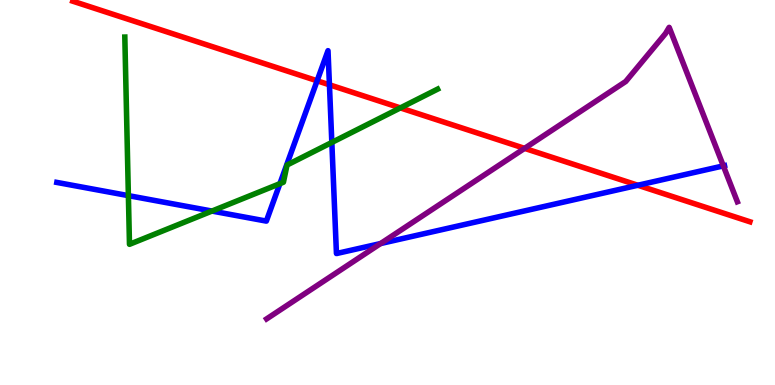[{'lines': ['blue', 'red'], 'intersections': [{'x': 4.09, 'y': 7.9}, {'x': 4.25, 'y': 7.8}, {'x': 8.23, 'y': 5.19}]}, {'lines': ['green', 'red'], 'intersections': [{'x': 5.17, 'y': 7.2}]}, {'lines': ['purple', 'red'], 'intersections': [{'x': 6.77, 'y': 6.15}]}, {'lines': ['blue', 'green'], 'intersections': [{'x': 1.66, 'y': 4.92}, {'x': 2.73, 'y': 4.52}, {'x': 3.61, 'y': 5.23}, {'x': 4.28, 'y': 6.3}]}, {'lines': ['blue', 'purple'], 'intersections': [{'x': 4.91, 'y': 3.67}, {'x': 9.33, 'y': 5.69}]}, {'lines': ['green', 'purple'], 'intersections': []}]